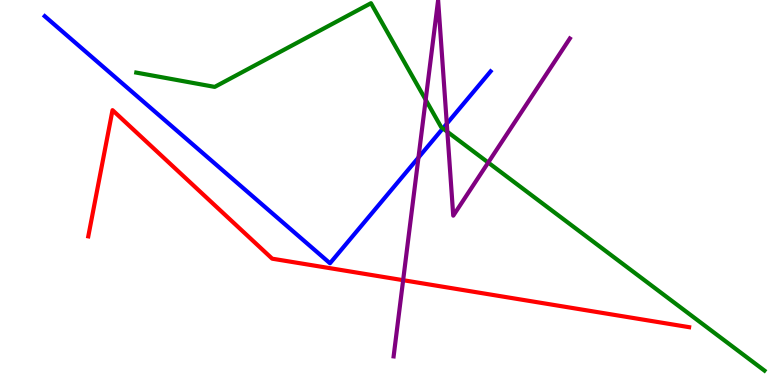[{'lines': ['blue', 'red'], 'intersections': []}, {'lines': ['green', 'red'], 'intersections': []}, {'lines': ['purple', 'red'], 'intersections': [{'x': 5.2, 'y': 2.72}]}, {'lines': ['blue', 'green'], 'intersections': [{'x': 5.71, 'y': 6.66}]}, {'lines': ['blue', 'purple'], 'intersections': [{'x': 5.4, 'y': 5.91}, {'x': 5.77, 'y': 6.79}]}, {'lines': ['green', 'purple'], 'intersections': [{'x': 5.49, 'y': 7.41}, {'x': 5.77, 'y': 6.58}, {'x': 6.3, 'y': 5.78}]}]